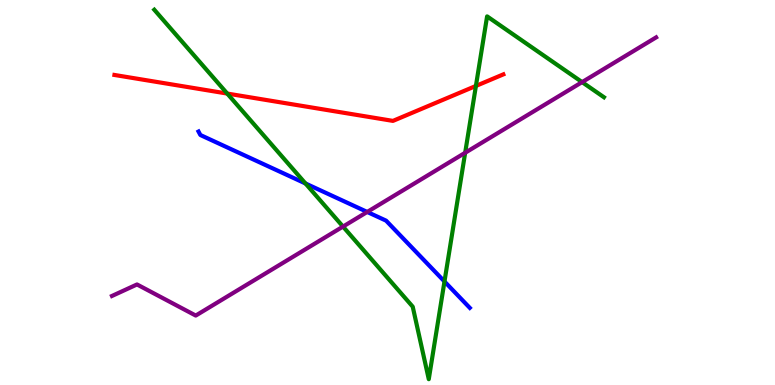[{'lines': ['blue', 'red'], 'intersections': []}, {'lines': ['green', 'red'], 'intersections': [{'x': 2.93, 'y': 7.57}, {'x': 6.14, 'y': 7.77}]}, {'lines': ['purple', 'red'], 'intersections': []}, {'lines': ['blue', 'green'], 'intersections': [{'x': 3.94, 'y': 5.23}, {'x': 5.74, 'y': 2.69}]}, {'lines': ['blue', 'purple'], 'intersections': [{'x': 4.74, 'y': 4.49}]}, {'lines': ['green', 'purple'], 'intersections': [{'x': 4.43, 'y': 4.11}, {'x': 6.0, 'y': 6.03}, {'x': 7.51, 'y': 7.87}]}]